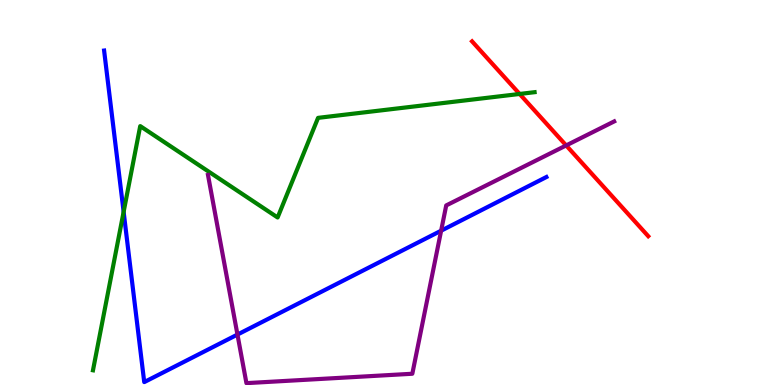[{'lines': ['blue', 'red'], 'intersections': []}, {'lines': ['green', 'red'], 'intersections': [{'x': 6.7, 'y': 7.56}]}, {'lines': ['purple', 'red'], 'intersections': [{'x': 7.31, 'y': 6.22}]}, {'lines': ['blue', 'green'], 'intersections': [{'x': 1.6, 'y': 4.5}]}, {'lines': ['blue', 'purple'], 'intersections': [{'x': 3.06, 'y': 1.31}, {'x': 5.69, 'y': 4.01}]}, {'lines': ['green', 'purple'], 'intersections': []}]